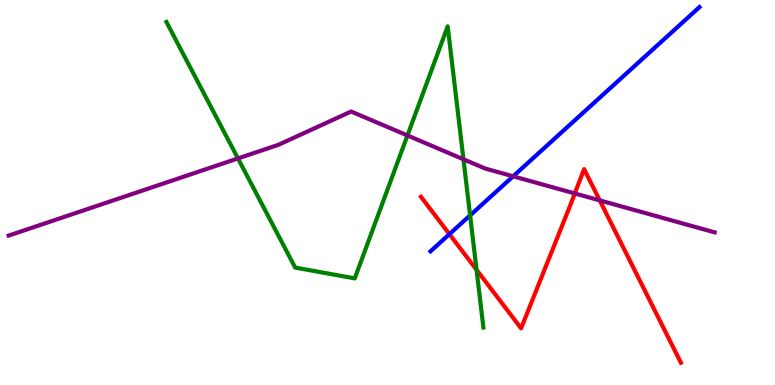[{'lines': ['blue', 'red'], 'intersections': [{'x': 5.8, 'y': 3.92}]}, {'lines': ['green', 'red'], 'intersections': [{'x': 6.15, 'y': 2.99}]}, {'lines': ['purple', 'red'], 'intersections': [{'x': 7.42, 'y': 4.98}, {'x': 7.74, 'y': 4.8}]}, {'lines': ['blue', 'green'], 'intersections': [{'x': 6.07, 'y': 4.41}]}, {'lines': ['blue', 'purple'], 'intersections': [{'x': 6.62, 'y': 5.42}]}, {'lines': ['green', 'purple'], 'intersections': [{'x': 3.07, 'y': 5.89}, {'x': 5.26, 'y': 6.48}, {'x': 5.98, 'y': 5.86}]}]